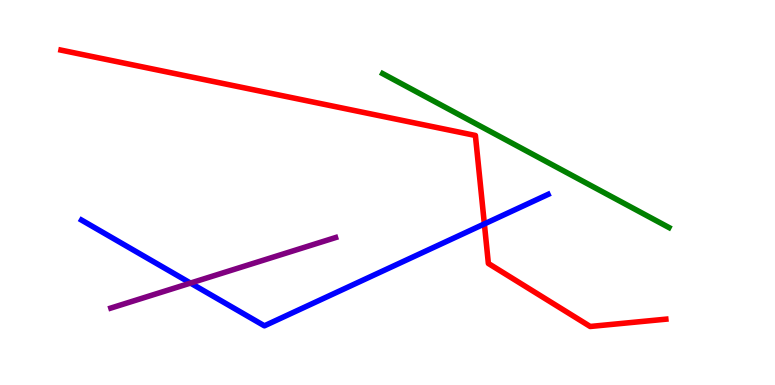[{'lines': ['blue', 'red'], 'intersections': [{'x': 6.25, 'y': 4.18}]}, {'lines': ['green', 'red'], 'intersections': []}, {'lines': ['purple', 'red'], 'intersections': []}, {'lines': ['blue', 'green'], 'intersections': []}, {'lines': ['blue', 'purple'], 'intersections': [{'x': 2.46, 'y': 2.65}]}, {'lines': ['green', 'purple'], 'intersections': []}]